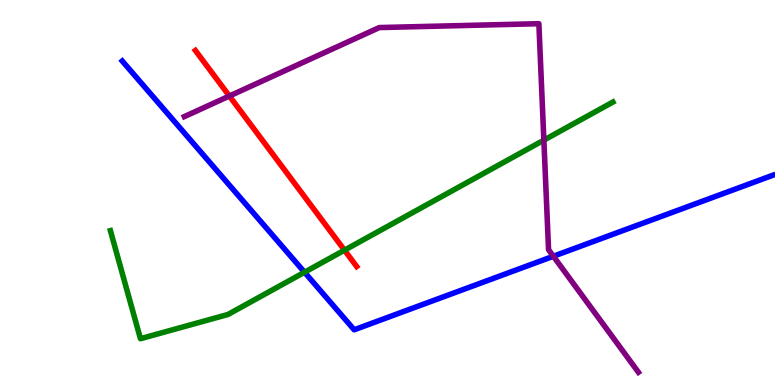[{'lines': ['blue', 'red'], 'intersections': []}, {'lines': ['green', 'red'], 'intersections': [{'x': 4.44, 'y': 3.5}]}, {'lines': ['purple', 'red'], 'intersections': [{'x': 2.96, 'y': 7.51}]}, {'lines': ['blue', 'green'], 'intersections': [{'x': 3.93, 'y': 2.93}]}, {'lines': ['blue', 'purple'], 'intersections': [{'x': 7.14, 'y': 3.34}]}, {'lines': ['green', 'purple'], 'intersections': [{'x': 7.02, 'y': 6.36}]}]